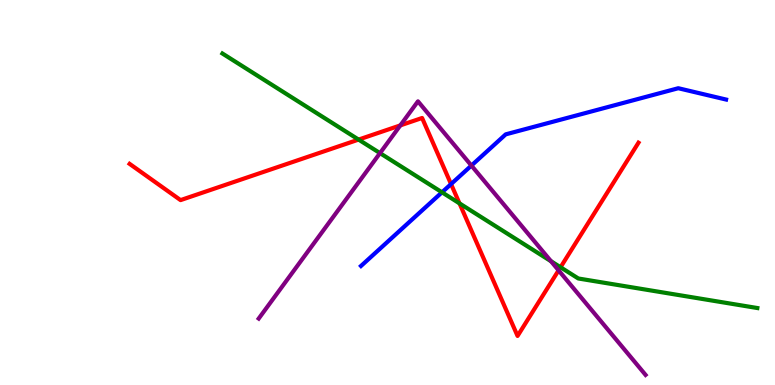[{'lines': ['blue', 'red'], 'intersections': [{'x': 5.82, 'y': 5.22}]}, {'lines': ['green', 'red'], 'intersections': [{'x': 4.63, 'y': 6.37}, {'x': 5.93, 'y': 4.72}, {'x': 7.23, 'y': 3.06}]}, {'lines': ['purple', 'red'], 'intersections': [{'x': 5.17, 'y': 6.74}, {'x': 7.21, 'y': 2.98}]}, {'lines': ['blue', 'green'], 'intersections': [{'x': 5.7, 'y': 5.0}]}, {'lines': ['blue', 'purple'], 'intersections': [{'x': 6.08, 'y': 5.7}]}, {'lines': ['green', 'purple'], 'intersections': [{'x': 4.9, 'y': 6.02}, {'x': 7.11, 'y': 3.22}]}]